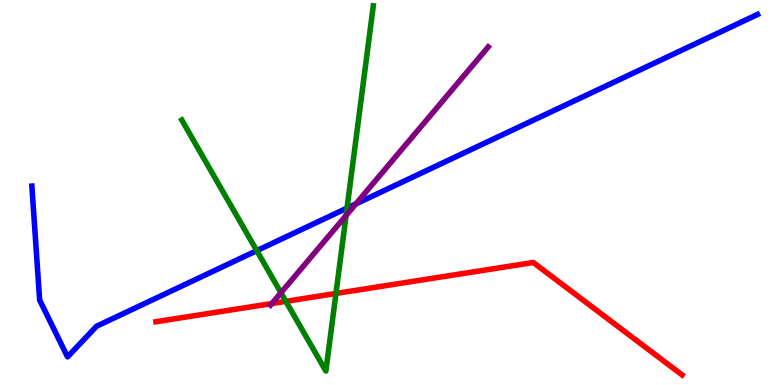[{'lines': ['blue', 'red'], 'intersections': []}, {'lines': ['green', 'red'], 'intersections': [{'x': 3.69, 'y': 2.17}, {'x': 4.33, 'y': 2.38}]}, {'lines': ['purple', 'red'], 'intersections': [{'x': 3.51, 'y': 2.12}]}, {'lines': ['blue', 'green'], 'intersections': [{'x': 3.31, 'y': 3.49}, {'x': 4.48, 'y': 4.6}]}, {'lines': ['blue', 'purple'], 'intersections': [{'x': 4.59, 'y': 4.7}]}, {'lines': ['green', 'purple'], 'intersections': [{'x': 3.62, 'y': 2.4}, {'x': 4.47, 'y': 4.4}]}]